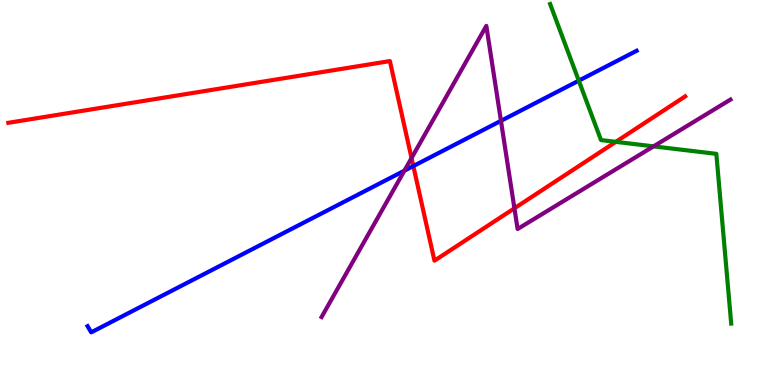[{'lines': ['blue', 'red'], 'intersections': [{'x': 5.33, 'y': 5.69}]}, {'lines': ['green', 'red'], 'intersections': [{'x': 7.95, 'y': 6.32}]}, {'lines': ['purple', 'red'], 'intersections': [{'x': 5.31, 'y': 5.89}, {'x': 6.64, 'y': 4.59}]}, {'lines': ['blue', 'green'], 'intersections': [{'x': 7.47, 'y': 7.9}]}, {'lines': ['blue', 'purple'], 'intersections': [{'x': 5.22, 'y': 5.57}, {'x': 6.46, 'y': 6.86}]}, {'lines': ['green', 'purple'], 'intersections': [{'x': 8.43, 'y': 6.2}]}]